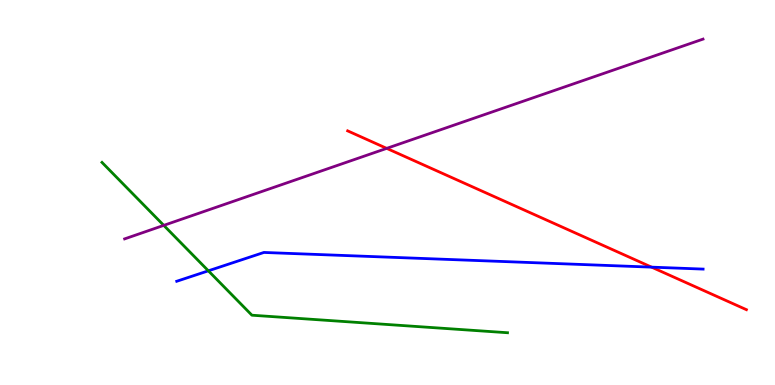[{'lines': ['blue', 'red'], 'intersections': [{'x': 8.41, 'y': 3.06}]}, {'lines': ['green', 'red'], 'intersections': []}, {'lines': ['purple', 'red'], 'intersections': [{'x': 4.99, 'y': 6.15}]}, {'lines': ['blue', 'green'], 'intersections': [{'x': 2.69, 'y': 2.97}]}, {'lines': ['blue', 'purple'], 'intersections': []}, {'lines': ['green', 'purple'], 'intersections': [{'x': 2.11, 'y': 4.15}]}]